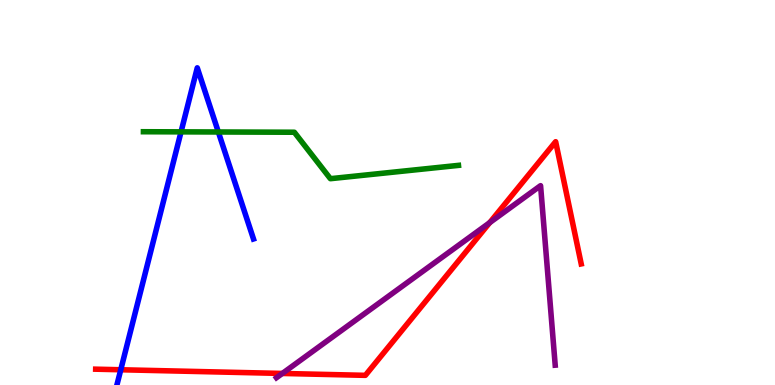[{'lines': ['blue', 'red'], 'intersections': [{'x': 1.56, 'y': 0.396}]}, {'lines': ['green', 'red'], 'intersections': []}, {'lines': ['purple', 'red'], 'intersections': [{'x': 3.64, 'y': 0.3}, {'x': 6.32, 'y': 4.22}]}, {'lines': ['blue', 'green'], 'intersections': [{'x': 2.34, 'y': 6.58}, {'x': 2.82, 'y': 6.57}]}, {'lines': ['blue', 'purple'], 'intersections': []}, {'lines': ['green', 'purple'], 'intersections': []}]